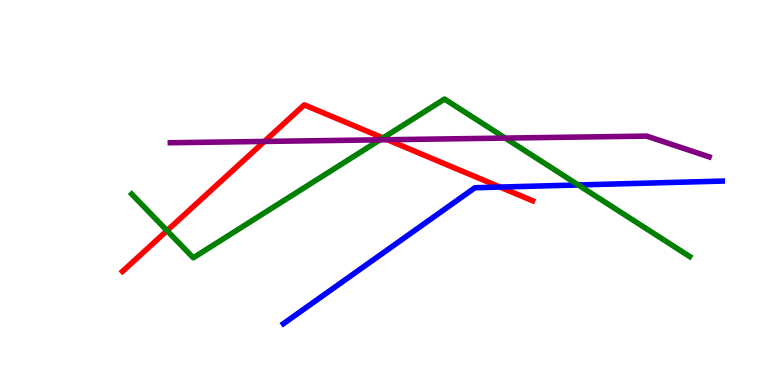[{'lines': ['blue', 'red'], 'intersections': [{'x': 6.45, 'y': 5.14}]}, {'lines': ['green', 'red'], 'intersections': [{'x': 2.16, 'y': 4.01}, {'x': 4.94, 'y': 6.42}]}, {'lines': ['purple', 'red'], 'intersections': [{'x': 3.41, 'y': 6.33}, {'x': 5.0, 'y': 6.37}]}, {'lines': ['blue', 'green'], 'intersections': [{'x': 7.46, 'y': 5.2}]}, {'lines': ['blue', 'purple'], 'intersections': []}, {'lines': ['green', 'purple'], 'intersections': [{'x': 4.9, 'y': 6.37}, {'x': 6.52, 'y': 6.41}]}]